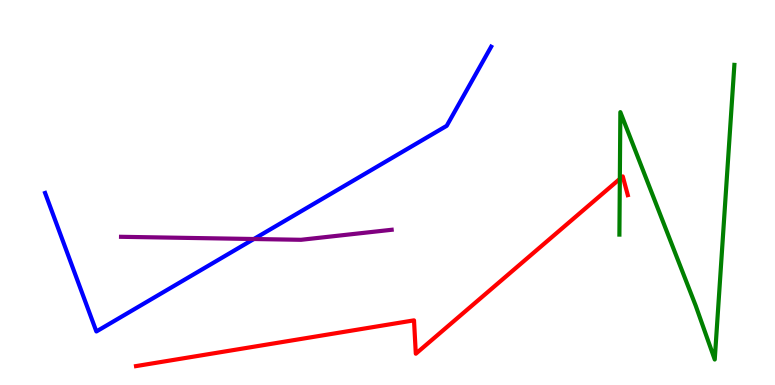[{'lines': ['blue', 'red'], 'intersections': []}, {'lines': ['green', 'red'], 'intersections': [{'x': 8.0, 'y': 5.35}]}, {'lines': ['purple', 'red'], 'intersections': []}, {'lines': ['blue', 'green'], 'intersections': []}, {'lines': ['blue', 'purple'], 'intersections': [{'x': 3.28, 'y': 3.79}]}, {'lines': ['green', 'purple'], 'intersections': []}]